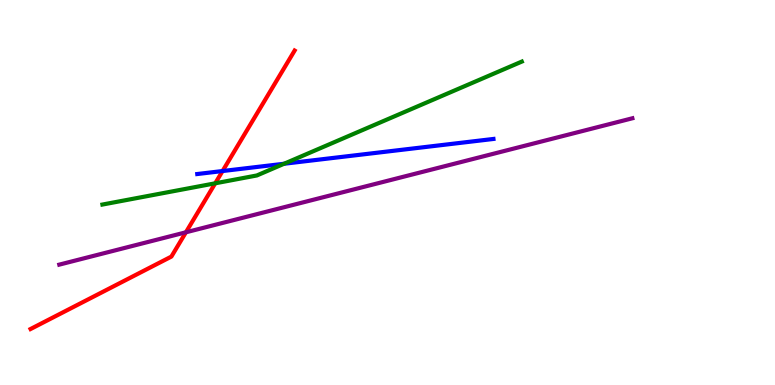[{'lines': ['blue', 'red'], 'intersections': [{'x': 2.87, 'y': 5.56}]}, {'lines': ['green', 'red'], 'intersections': [{'x': 2.78, 'y': 5.24}]}, {'lines': ['purple', 'red'], 'intersections': [{'x': 2.4, 'y': 3.97}]}, {'lines': ['blue', 'green'], 'intersections': [{'x': 3.67, 'y': 5.75}]}, {'lines': ['blue', 'purple'], 'intersections': []}, {'lines': ['green', 'purple'], 'intersections': []}]